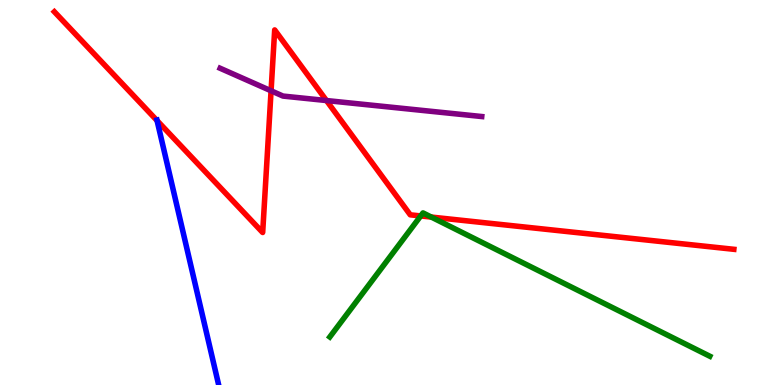[{'lines': ['blue', 'red'], 'intersections': [{'x': 2.03, 'y': 6.87}]}, {'lines': ['green', 'red'], 'intersections': [{'x': 5.43, 'y': 4.39}, {'x': 5.57, 'y': 4.36}]}, {'lines': ['purple', 'red'], 'intersections': [{'x': 3.5, 'y': 7.64}, {'x': 4.21, 'y': 7.39}]}, {'lines': ['blue', 'green'], 'intersections': []}, {'lines': ['blue', 'purple'], 'intersections': []}, {'lines': ['green', 'purple'], 'intersections': []}]